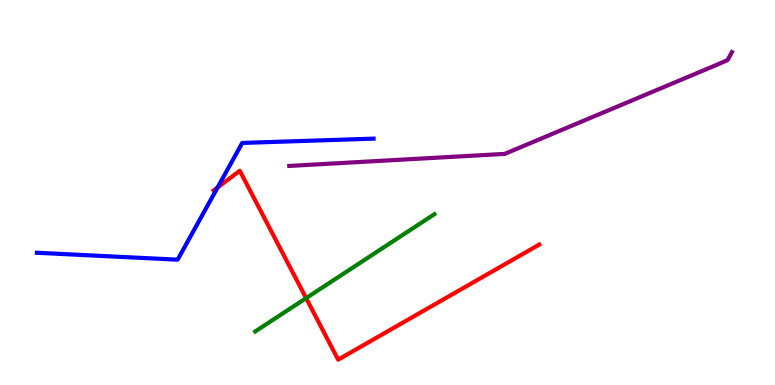[{'lines': ['blue', 'red'], 'intersections': [{'x': 2.81, 'y': 5.13}]}, {'lines': ['green', 'red'], 'intersections': [{'x': 3.95, 'y': 2.26}]}, {'lines': ['purple', 'red'], 'intersections': []}, {'lines': ['blue', 'green'], 'intersections': []}, {'lines': ['blue', 'purple'], 'intersections': []}, {'lines': ['green', 'purple'], 'intersections': []}]